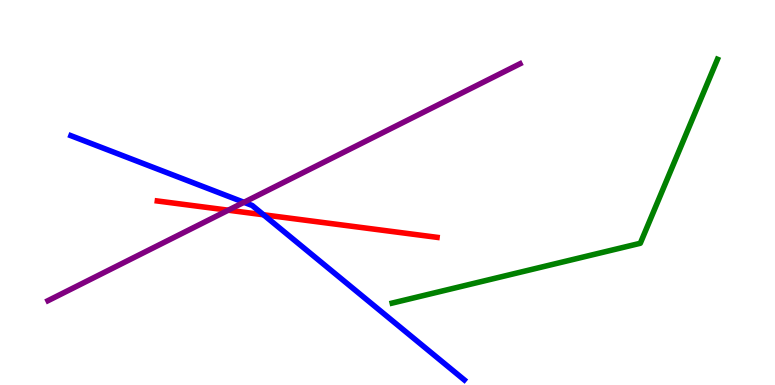[{'lines': ['blue', 'red'], 'intersections': [{'x': 3.4, 'y': 4.42}]}, {'lines': ['green', 'red'], 'intersections': []}, {'lines': ['purple', 'red'], 'intersections': [{'x': 2.95, 'y': 4.54}]}, {'lines': ['blue', 'green'], 'intersections': []}, {'lines': ['blue', 'purple'], 'intersections': [{'x': 3.15, 'y': 4.75}]}, {'lines': ['green', 'purple'], 'intersections': []}]